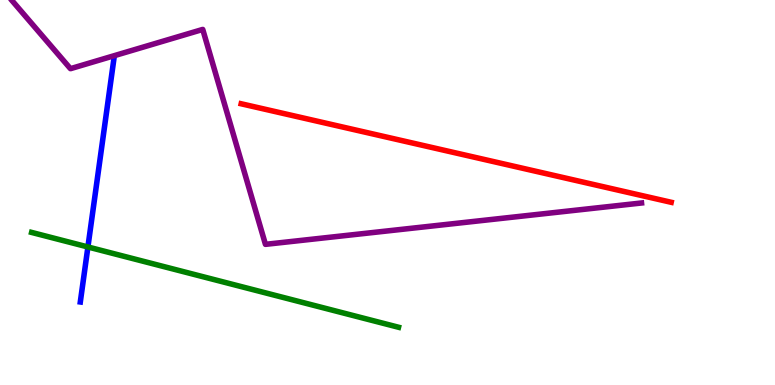[{'lines': ['blue', 'red'], 'intersections': []}, {'lines': ['green', 'red'], 'intersections': []}, {'lines': ['purple', 'red'], 'intersections': []}, {'lines': ['blue', 'green'], 'intersections': [{'x': 1.13, 'y': 3.59}]}, {'lines': ['blue', 'purple'], 'intersections': []}, {'lines': ['green', 'purple'], 'intersections': []}]